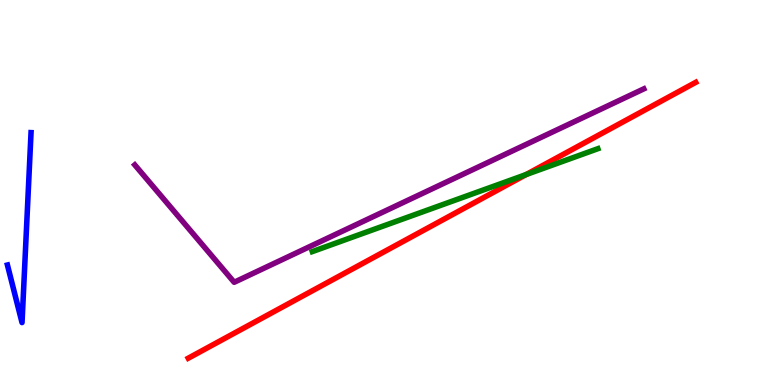[{'lines': ['blue', 'red'], 'intersections': []}, {'lines': ['green', 'red'], 'intersections': [{'x': 6.79, 'y': 5.47}]}, {'lines': ['purple', 'red'], 'intersections': []}, {'lines': ['blue', 'green'], 'intersections': []}, {'lines': ['blue', 'purple'], 'intersections': []}, {'lines': ['green', 'purple'], 'intersections': []}]